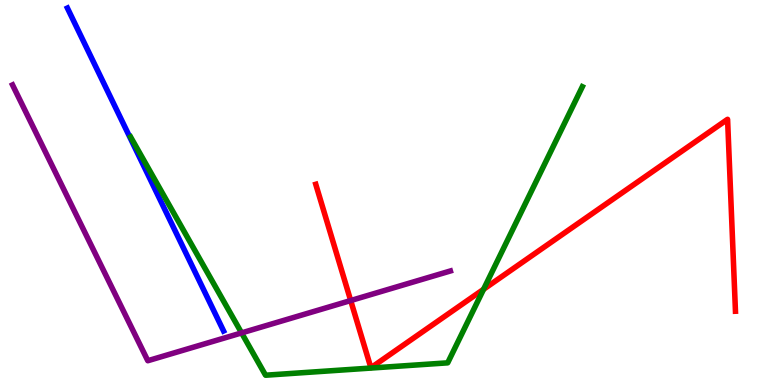[{'lines': ['blue', 'red'], 'intersections': []}, {'lines': ['green', 'red'], 'intersections': [{'x': 6.24, 'y': 2.49}]}, {'lines': ['purple', 'red'], 'intersections': [{'x': 4.53, 'y': 2.19}]}, {'lines': ['blue', 'green'], 'intersections': []}, {'lines': ['blue', 'purple'], 'intersections': []}, {'lines': ['green', 'purple'], 'intersections': [{'x': 3.12, 'y': 1.35}]}]